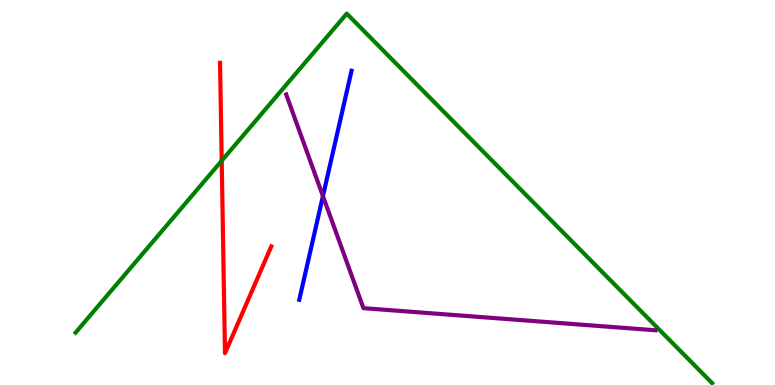[{'lines': ['blue', 'red'], 'intersections': []}, {'lines': ['green', 'red'], 'intersections': [{'x': 2.86, 'y': 5.83}]}, {'lines': ['purple', 'red'], 'intersections': []}, {'lines': ['blue', 'green'], 'intersections': []}, {'lines': ['blue', 'purple'], 'intersections': [{'x': 4.17, 'y': 4.91}]}, {'lines': ['green', 'purple'], 'intersections': []}]